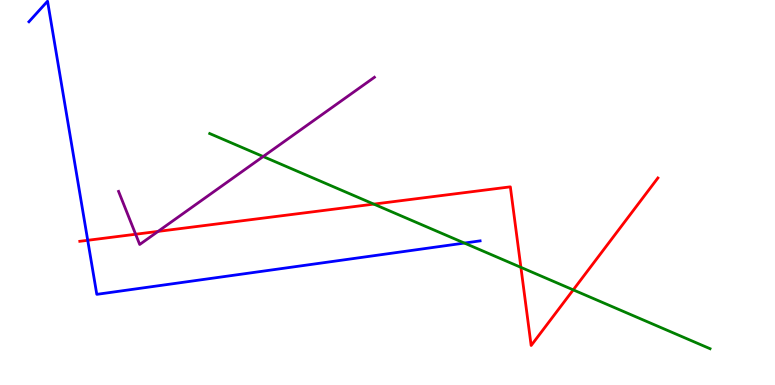[{'lines': ['blue', 'red'], 'intersections': [{'x': 1.13, 'y': 3.76}]}, {'lines': ['green', 'red'], 'intersections': [{'x': 4.82, 'y': 4.7}, {'x': 6.72, 'y': 3.06}, {'x': 7.4, 'y': 2.47}]}, {'lines': ['purple', 'red'], 'intersections': [{'x': 1.75, 'y': 3.92}, {'x': 2.04, 'y': 3.99}]}, {'lines': ['blue', 'green'], 'intersections': [{'x': 5.99, 'y': 3.69}]}, {'lines': ['blue', 'purple'], 'intersections': []}, {'lines': ['green', 'purple'], 'intersections': [{'x': 3.4, 'y': 5.93}]}]